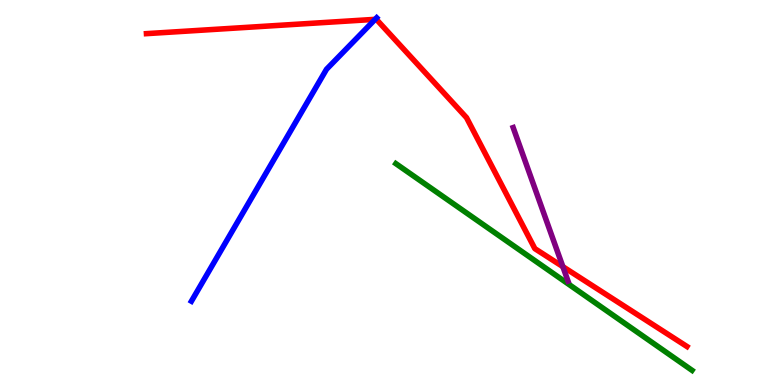[{'lines': ['blue', 'red'], 'intersections': [{'x': 4.84, 'y': 9.5}]}, {'lines': ['green', 'red'], 'intersections': []}, {'lines': ['purple', 'red'], 'intersections': [{'x': 7.26, 'y': 3.07}]}, {'lines': ['blue', 'green'], 'intersections': []}, {'lines': ['blue', 'purple'], 'intersections': []}, {'lines': ['green', 'purple'], 'intersections': []}]